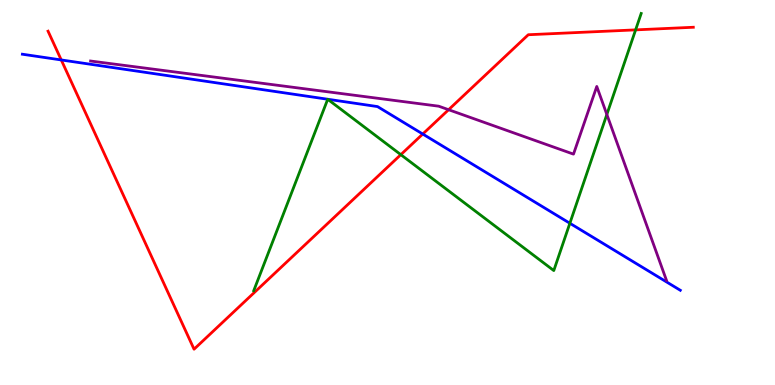[{'lines': ['blue', 'red'], 'intersections': [{'x': 0.79, 'y': 8.44}, {'x': 5.45, 'y': 6.52}]}, {'lines': ['green', 'red'], 'intersections': [{'x': 5.17, 'y': 5.98}, {'x': 8.2, 'y': 9.22}]}, {'lines': ['purple', 'red'], 'intersections': [{'x': 5.79, 'y': 7.15}]}, {'lines': ['blue', 'green'], 'intersections': [{'x': 7.35, 'y': 4.2}]}, {'lines': ['blue', 'purple'], 'intersections': []}, {'lines': ['green', 'purple'], 'intersections': [{'x': 7.83, 'y': 7.03}]}]